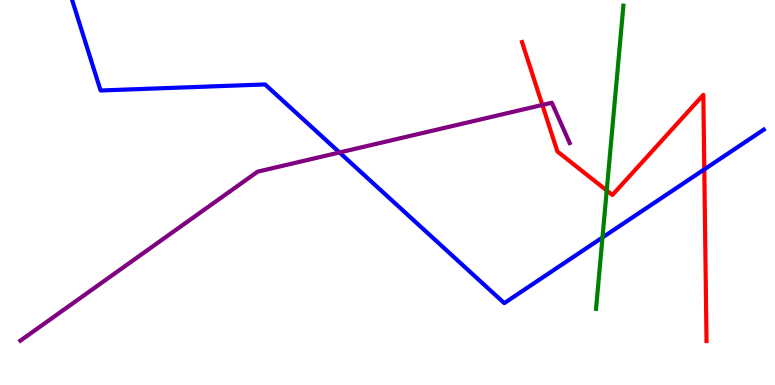[{'lines': ['blue', 'red'], 'intersections': [{'x': 9.09, 'y': 5.6}]}, {'lines': ['green', 'red'], 'intersections': [{'x': 7.83, 'y': 5.05}]}, {'lines': ['purple', 'red'], 'intersections': [{'x': 7.0, 'y': 7.27}]}, {'lines': ['blue', 'green'], 'intersections': [{'x': 7.77, 'y': 3.83}]}, {'lines': ['blue', 'purple'], 'intersections': [{'x': 4.38, 'y': 6.04}]}, {'lines': ['green', 'purple'], 'intersections': []}]